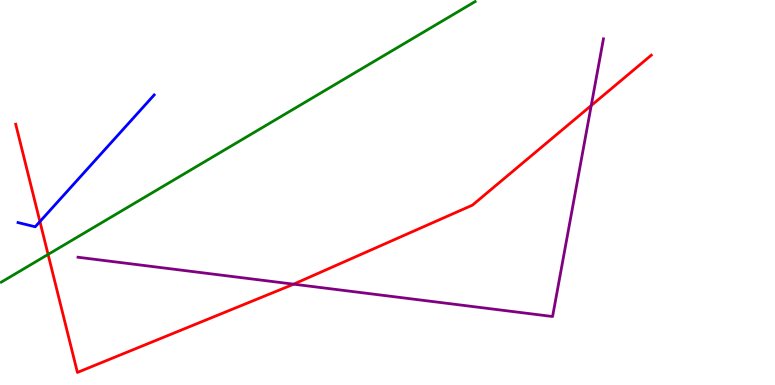[{'lines': ['blue', 'red'], 'intersections': [{'x': 0.515, 'y': 4.24}]}, {'lines': ['green', 'red'], 'intersections': [{'x': 0.62, 'y': 3.39}]}, {'lines': ['purple', 'red'], 'intersections': [{'x': 3.79, 'y': 2.62}, {'x': 7.63, 'y': 7.26}]}, {'lines': ['blue', 'green'], 'intersections': []}, {'lines': ['blue', 'purple'], 'intersections': []}, {'lines': ['green', 'purple'], 'intersections': []}]